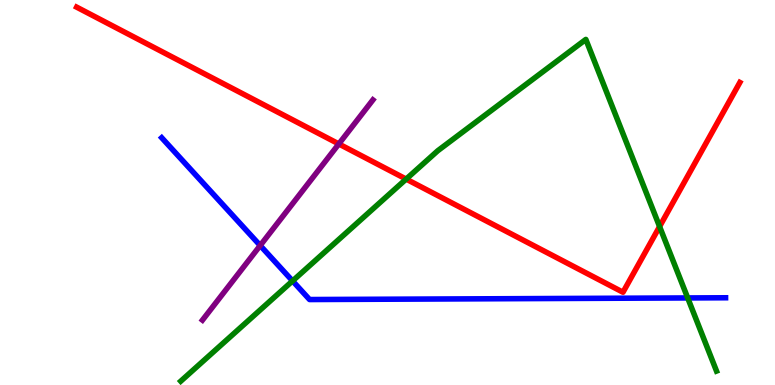[{'lines': ['blue', 'red'], 'intersections': []}, {'lines': ['green', 'red'], 'intersections': [{'x': 5.24, 'y': 5.35}, {'x': 8.51, 'y': 4.12}]}, {'lines': ['purple', 'red'], 'intersections': [{'x': 4.37, 'y': 6.26}]}, {'lines': ['blue', 'green'], 'intersections': [{'x': 3.78, 'y': 2.7}, {'x': 8.87, 'y': 2.26}]}, {'lines': ['blue', 'purple'], 'intersections': [{'x': 3.36, 'y': 3.62}]}, {'lines': ['green', 'purple'], 'intersections': []}]